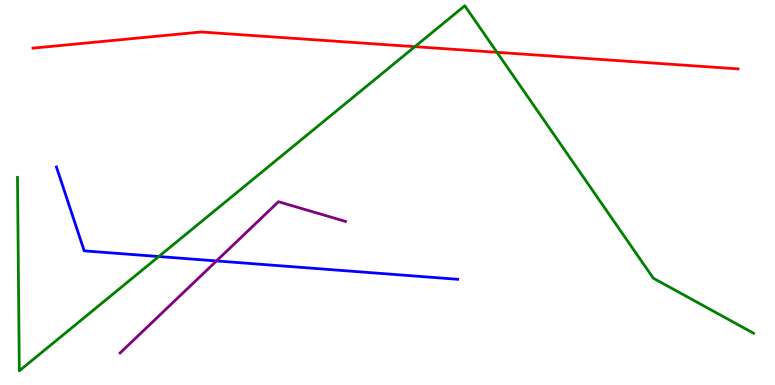[{'lines': ['blue', 'red'], 'intersections': []}, {'lines': ['green', 'red'], 'intersections': [{'x': 5.35, 'y': 8.79}, {'x': 6.41, 'y': 8.64}]}, {'lines': ['purple', 'red'], 'intersections': []}, {'lines': ['blue', 'green'], 'intersections': [{'x': 2.05, 'y': 3.34}]}, {'lines': ['blue', 'purple'], 'intersections': [{'x': 2.79, 'y': 3.22}]}, {'lines': ['green', 'purple'], 'intersections': []}]